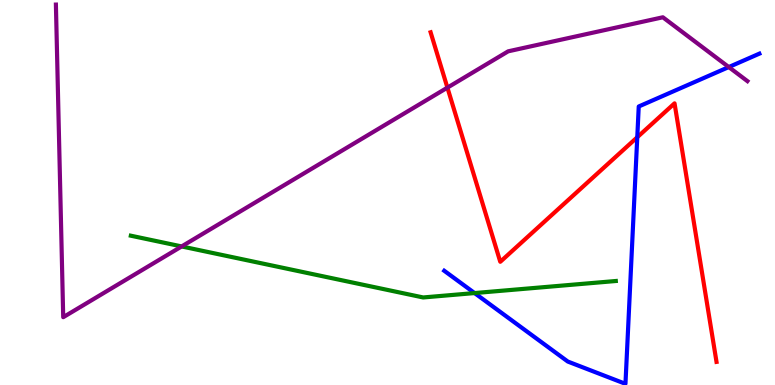[{'lines': ['blue', 'red'], 'intersections': [{'x': 8.22, 'y': 6.44}]}, {'lines': ['green', 'red'], 'intersections': []}, {'lines': ['purple', 'red'], 'intersections': [{'x': 5.77, 'y': 7.72}]}, {'lines': ['blue', 'green'], 'intersections': [{'x': 6.12, 'y': 2.39}]}, {'lines': ['blue', 'purple'], 'intersections': [{'x': 9.4, 'y': 8.26}]}, {'lines': ['green', 'purple'], 'intersections': [{'x': 2.34, 'y': 3.6}]}]